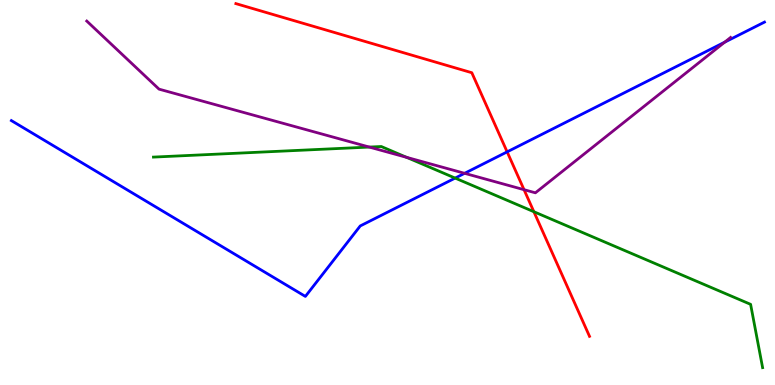[{'lines': ['blue', 'red'], 'intersections': [{'x': 6.54, 'y': 6.06}]}, {'lines': ['green', 'red'], 'intersections': [{'x': 6.89, 'y': 4.5}]}, {'lines': ['purple', 'red'], 'intersections': [{'x': 6.76, 'y': 5.07}]}, {'lines': ['blue', 'green'], 'intersections': [{'x': 5.87, 'y': 5.37}]}, {'lines': ['blue', 'purple'], 'intersections': [{'x': 5.99, 'y': 5.5}, {'x': 9.35, 'y': 8.9}]}, {'lines': ['green', 'purple'], 'intersections': [{'x': 4.77, 'y': 6.18}, {'x': 5.25, 'y': 5.91}]}]